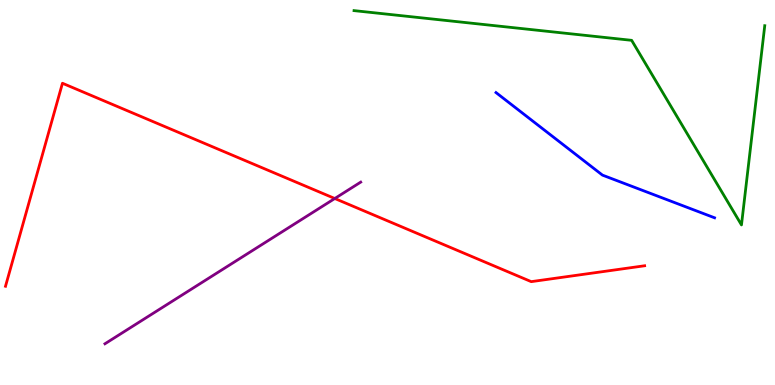[{'lines': ['blue', 'red'], 'intersections': []}, {'lines': ['green', 'red'], 'intersections': []}, {'lines': ['purple', 'red'], 'intersections': [{'x': 4.32, 'y': 4.84}]}, {'lines': ['blue', 'green'], 'intersections': []}, {'lines': ['blue', 'purple'], 'intersections': []}, {'lines': ['green', 'purple'], 'intersections': []}]